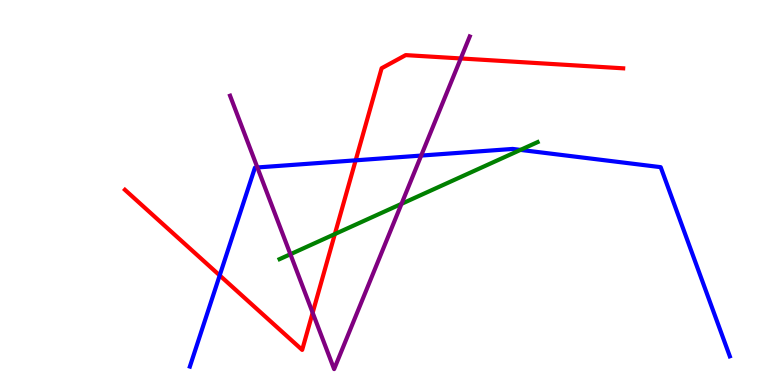[{'lines': ['blue', 'red'], 'intersections': [{'x': 2.83, 'y': 2.85}, {'x': 4.59, 'y': 5.84}]}, {'lines': ['green', 'red'], 'intersections': [{'x': 4.32, 'y': 3.92}]}, {'lines': ['purple', 'red'], 'intersections': [{'x': 4.03, 'y': 1.88}, {'x': 5.95, 'y': 8.48}]}, {'lines': ['blue', 'green'], 'intersections': [{'x': 6.72, 'y': 6.11}]}, {'lines': ['blue', 'purple'], 'intersections': [{'x': 3.32, 'y': 5.65}, {'x': 5.43, 'y': 5.96}]}, {'lines': ['green', 'purple'], 'intersections': [{'x': 3.75, 'y': 3.4}, {'x': 5.18, 'y': 4.71}]}]